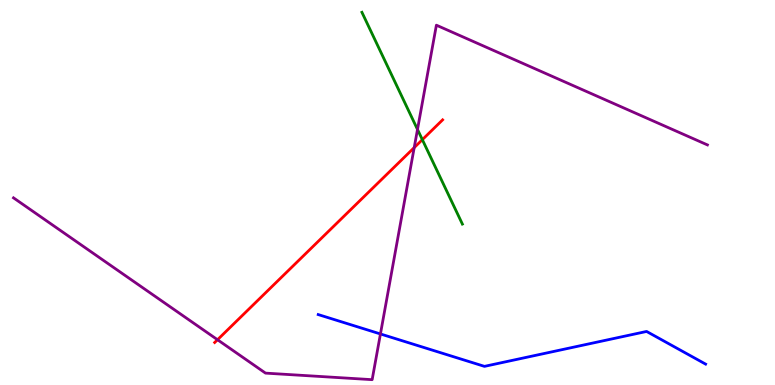[{'lines': ['blue', 'red'], 'intersections': []}, {'lines': ['green', 'red'], 'intersections': [{'x': 5.45, 'y': 6.37}]}, {'lines': ['purple', 'red'], 'intersections': [{'x': 2.81, 'y': 1.18}, {'x': 5.34, 'y': 6.17}]}, {'lines': ['blue', 'green'], 'intersections': []}, {'lines': ['blue', 'purple'], 'intersections': [{'x': 4.91, 'y': 1.33}]}, {'lines': ['green', 'purple'], 'intersections': [{'x': 5.39, 'y': 6.64}]}]